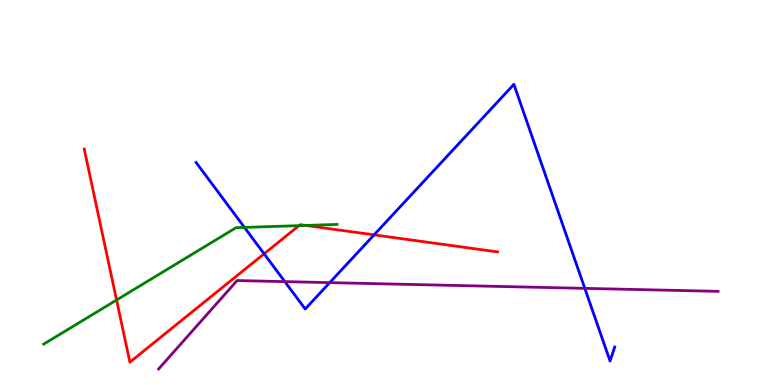[{'lines': ['blue', 'red'], 'intersections': [{'x': 3.41, 'y': 3.41}, {'x': 4.83, 'y': 3.9}]}, {'lines': ['green', 'red'], 'intersections': [{'x': 1.5, 'y': 2.21}, {'x': 3.86, 'y': 4.14}, {'x': 3.94, 'y': 4.14}]}, {'lines': ['purple', 'red'], 'intersections': []}, {'lines': ['blue', 'green'], 'intersections': [{'x': 3.15, 'y': 4.09}]}, {'lines': ['blue', 'purple'], 'intersections': [{'x': 3.68, 'y': 2.69}, {'x': 4.25, 'y': 2.66}, {'x': 7.55, 'y': 2.51}]}, {'lines': ['green', 'purple'], 'intersections': []}]